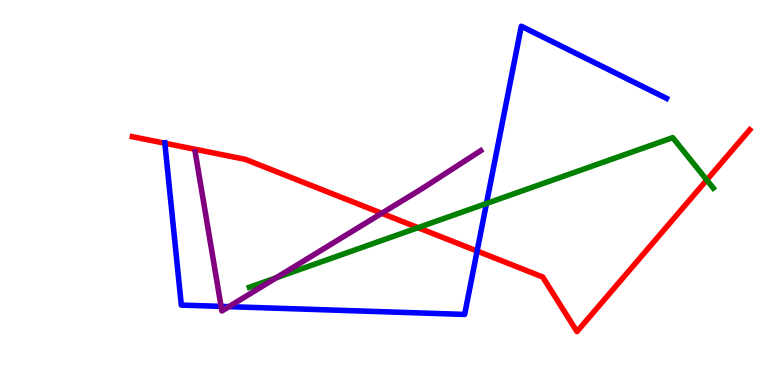[{'lines': ['blue', 'red'], 'intersections': [{'x': 2.13, 'y': 6.28}, {'x': 6.16, 'y': 3.48}]}, {'lines': ['green', 'red'], 'intersections': [{'x': 5.39, 'y': 4.09}, {'x': 9.12, 'y': 5.33}]}, {'lines': ['purple', 'red'], 'intersections': [{'x': 4.93, 'y': 4.46}]}, {'lines': ['blue', 'green'], 'intersections': [{'x': 6.28, 'y': 4.71}]}, {'lines': ['blue', 'purple'], 'intersections': [{'x': 2.85, 'y': 2.04}, {'x': 2.95, 'y': 2.03}]}, {'lines': ['green', 'purple'], 'intersections': [{'x': 3.56, 'y': 2.78}]}]